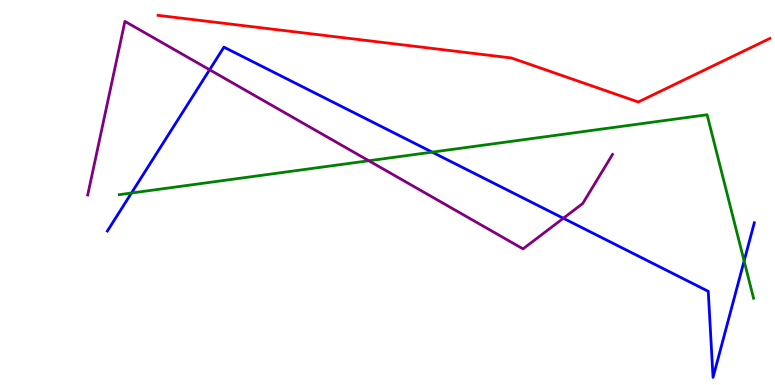[{'lines': ['blue', 'red'], 'intersections': []}, {'lines': ['green', 'red'], 'intersections': []}, {'lines': ['purple', 'red'], 'intersections': []}, {'lines': ['blue', 'green'], 'intersections': [{'x': 1.7, 'y': 4.99}, {'x': 5.58, 'y': 6.05}, {'x': 9.6, 'y': 3.22}]}, {'lines': ['blue', 'purple'], 'intersections': [{'x': 2.7, 'y': 8.19}, {'x': 7.27, 'y': 4.33}]}, {'lines': ['green', 'purple'], 'intersections': [{'x': 4.76, 'y': 5.82}]}]